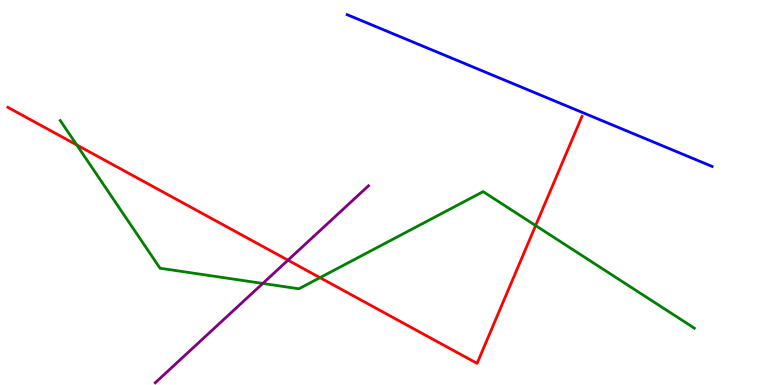[{'lines': ['blue', 'red'], 'intersections': []}, {'lines': ['green', 'red'], 'intersections': [{'x': 0.99, 'y': 6.24}, {'x': 4.13, 'y': 2.79}, {'x': 6.91, 'y': 4.14}]}, {'lines': ['purple', 'red'], 'intersections': [{'x': 3.72, 'y': 3.24}]}, {'lines': ['blue', 'green'], 'intersections': []}, {'lines': ['blue', 'purple'], 'intersections': []}, {'lines': ['green', 'purple'], 'intersections': [{'x': 3.39, 'y': 2.64}]}]